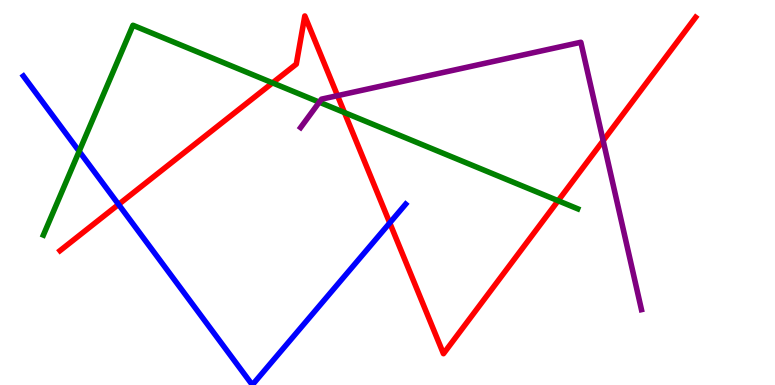[{'lines': ['blue', 'red'], 'intersections': [{'x': 1.53, 'y': 4.69}, {'x': 5.03, 'y': 4.21}]}, {'lines': ['green', 'red'], 'intersections': [{'x': 3.52, 'y': 7.85}, {'x': 4.44, 'y': 7.08}, {'x': 7.2, 'y': 4.79}]}, {'lines': ['purple', 'red'], 'intersections': [{'x': 4.36, 'y': 7.52}, {'x': 7.78, 'y': 6.35}]}, {'lines': ['blue', 'green'], 'intersections': [{'x': 1.02, 'y': 6.07}]}, {'lines': ['blue', 'purple'], 'intersections': []}, {'lines': ['green', 'purple'], 'intersections': [{'x': 4.12, 'y': 7.35}]}]